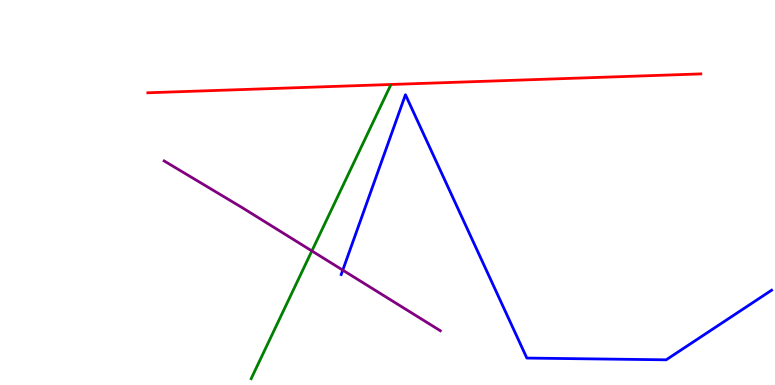[{'lines': ['blue', 'red'], 'intersections': []}, {'lines': ['green', 'red'], 'intersections': []}, {'lines': ['purple', 'red'], 'intersections': []}, {'lines': ['blue', 'green'], 'intersections': []}, {'lines': ['blue', 'purple'], 'intersections': [{'x': 4.42, 'y': 2.98}]}, {'lines': ['green', 'purple'], 'intersections': [{'x': 4.02, 'y': 3.48}]}]